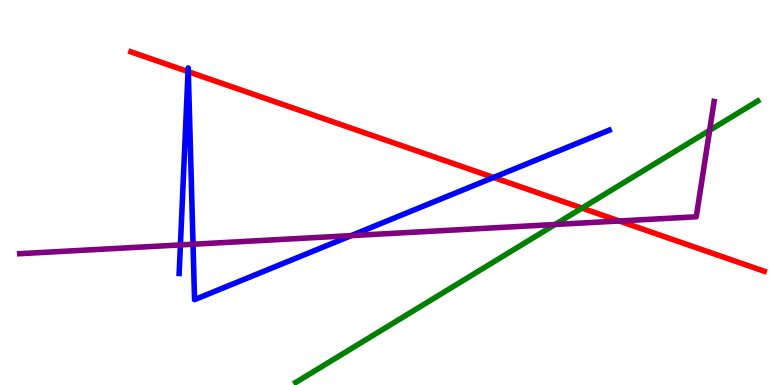[{'lines': ['blue', 'red'], 'intersections': [{'x': 2.43, 'y': 8.14}, {'x': 2.43, 'y': 8.14}, {'x': 6.37, 'y': 5.39}]}, {'lines': ['green', 'red'], 'intersections': [{'x': 7.51, 'y': 4.59}]}, {'lines': ['purple', 'red'], 'intersections': [{'x': 7.99, 'y': 4.26}]}, {'lines': ['blue', 'green'], 'intersections': []}, {'lines': ['blue', 'purple'], 'intersections': [{'x': 2.33, 'y': 3.64}, {'x': 2.49, 'y': 3.66}, {'x': 4.53, 'y': 3.88}]}, {'lines': ['green', 'purple'], 'intersections': [{'x': 7.16, 'y': 4.17}, {'x': 9.16, 'y': 6.61}]}]